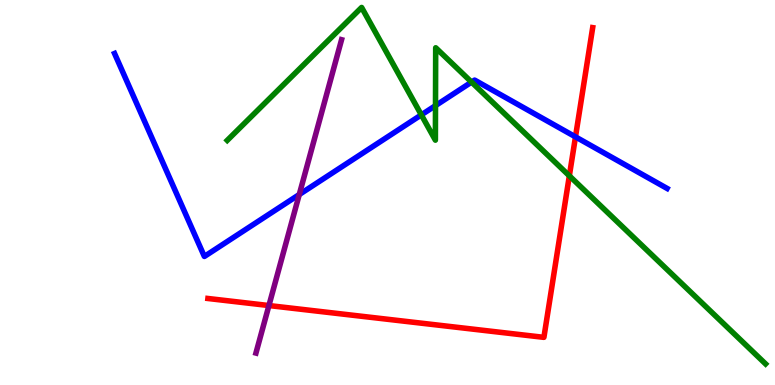[{'lines': ['blue', 'red'], 'intersections': [{'x': 7.43, 'y': 6.45}]}, {'lines': ['green', 'red'], 'intersections': [{'x': 7.35, 'y': 5.43}]}, {'lines': ['purple', 'red'], 'intersections': [{'x': 3.47, 'y': 2.06}]}, {'lines': ['blue', 'green'], 'intersections': [{'x': 5.44, 'y': 7.02}, {'x': 5.62, 'y': 7.26}, {'x': 6.08, 'y': 7.87}]}, {'lines': ['blue', 'purple'], 'intersections': [{'x': 3.86, 'y': 4.95}]}, {'lines': ['green', 'purple'], 'intersections': []}]